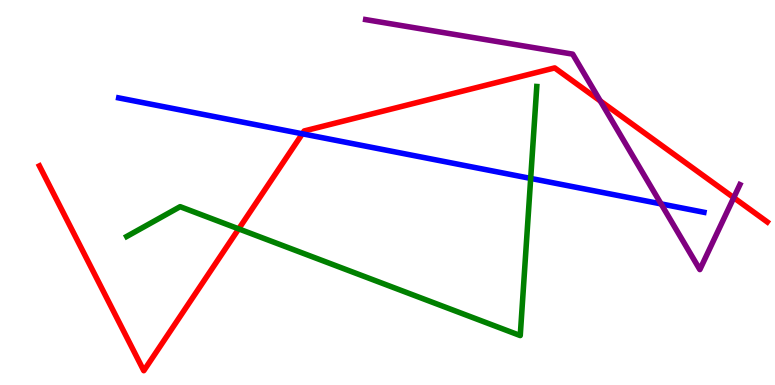[{'lines': ['blue', 'red'], 'intersections': [{'x': 3.9, 'y': 6.52}]}, {'lines': ['green', 'red'], 'intersections': [{'x': 3.08, 'y': 4.06}]}, {'lines': ['purple', 'red'], 'intersections': [{'x': 7.75, 'y': 7.38}, {'x': 9.47, 'y': 4.87}]}, {'lines': ['blue', 'green'], 'intersections': [{'x': 6.85, 'y': 5.37}]}, {'lines': ['blue', 'purple'], 'intersections': [{'x': 8.53, 'y': 4.7}]}, {'lines': ['green', 'purple'], 'intersections': []}]